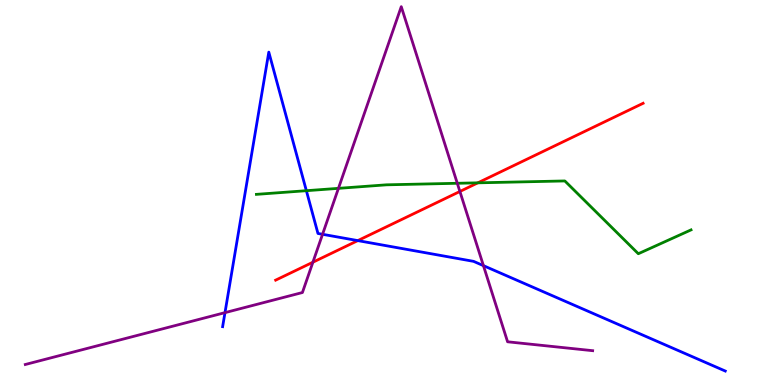[{'lines': ['blue', 'red'], 'intersections': [{'x': 4.62, 'y': 3.75}]}, {'lines': ['green', 'red'], 'intersections': [{'x': 6.17, 'y': 5.25}]}, {'lines': ['purple', 'red'], 'intersections': [{'x': 4.04, 'y': 3.19}, {'x': 5.93, 'y': 5.03}]}, {'lines': ['blue', 'green'], 'intersections': [{'x': 3.95, 'y': 5.05}]}, {'lines': ['blue', 'purple'], 'intersections': [{'x': 2.9, 'y': 1.88}, {'x': 4.16, 'y': 3.91}, {'x': 6.24, 'y': 3.1}]}, {'lines': ['green', 'purple'], 'intersections': [{'x': 4.37, 'y': 5.11}, {'x': 5.9, 'y': 5.24}]}]